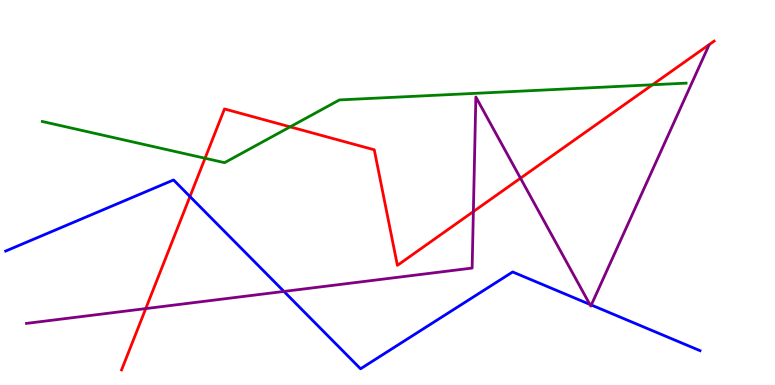[{'lines': ['blue', 'red'], 'intersections': [{'x': 2.45, 'y': 4.9}]}, {'lines': ['green', 'red'], 'intersections': [{'x': 2.65, 'y': 5.89}, {'x': 3.74, 'y': 6.71}, {'x': 8.42, 'y': 7.8}]}, {'lines': ['purple', 'red'], 'intersections': [{'x': 1.88, 'y': 1.98}, {'x': 6.11, 'y': 4.5}, {'x': 6.72, 'y': 5.37}]}, {'lines': ['blue', 'green'], 'intersections': []}, {'lines': ['blue', 'purple'], 'intersections': [{'x': 3.66, 'y': 2.43}, {'x': 7.61, 'y': 2.09}, {'x': 7.63, 'y': 2.08}]}, {'lines': ['green', 'purple'], 'intersections': []}]